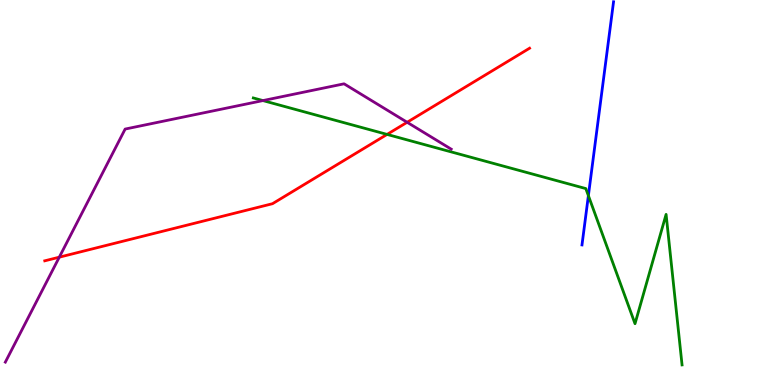[{'lines': ['blue', 'red'], 'intersections': []}, {'lines': ['green', 'red'], 'intersections': [{'x': 4.99, 'y': 6.51}]}, {'lines': ['purple', 'red'], 'intersections': [{'x': 0.765, 'y': 3.32}, {'x': 5.25, 'y': 6.82}]}, {'lines': ['blue', 'green'], 'intersections': [{'x': 7.59, 'y': 4.92}]}, {'lines': ['blue', 'purple'], 'intersections': []}, {'lines': ['green', 'purple'], 'intersections': [{'x': 3.39, 'y': 7.39}]}]